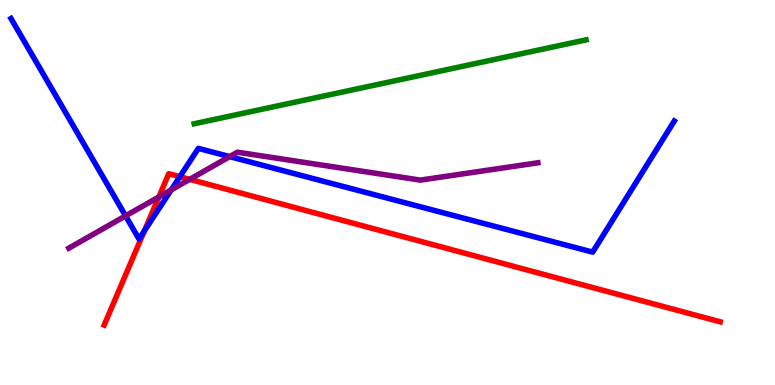[{'lines': ['blue', 'red'], 'intersections': [{'x': 1.86, 'y': 4.0}, {'x': 2.32, 'y': 5.41}]}, {'lines': ['green', 'red'], 'intersections': []}, {'lines': ['purple', 'red'], 'intersections': [{'x': 2.05, 'y': 4.89}, {'x': 2.45, 'y': 5.34}]}, {'lines': ['blue', 'green'], 'intersections': []}, {'lines': ['blue', 'purple'], 'intersections': [{'x': 1.62, 'y': 4.39}, {'x': 2.21, 'y': 5.07}, {'x': 2.96, 'y': 5.93}]}, {'lines': ['green', 'purple'], 'intersections': []}]